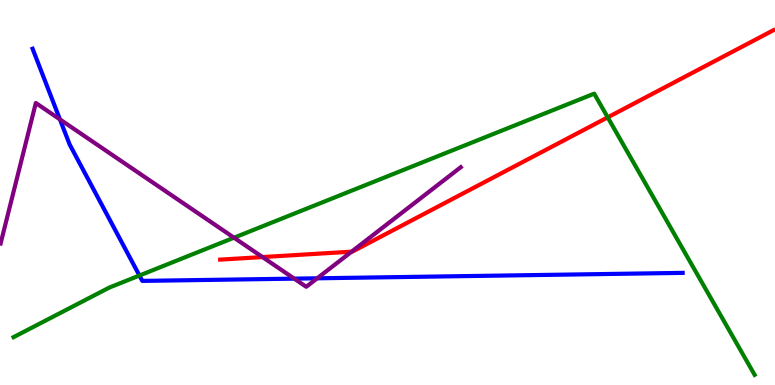[{'lines': ['blue', 'red'], 'intersections': []}, {'lines': ['green', 'red'], 'intersections': [{'x': 7.84, 'y': 6.95}]}, {'lines': ['purple', 'red'], 'intersections': [{'x': 3.39, 'y': 3.32}, {'x': 4.54, 'y': 3.46}]}, {'lines': ['blue', 'green'], 'intersections': [{'x': 1.8, 'y': 2.84}]}, {'lines': ['blue', 'purple'], 'intersections': [{'x': 0.773, 'y': 6.9}, {'x': 3.8, 'y': 2.76}, {'x': 4.09, 'y': 2.77}]}, {'lines': ['green', 'purple'], 'intersections': [{'x': 3.02, 'y': 3.83}]}]